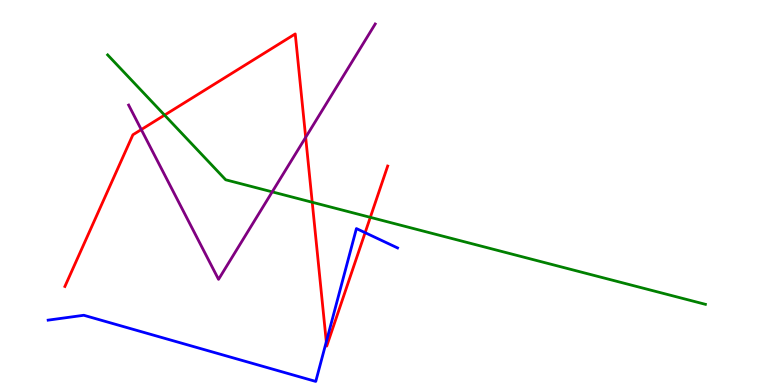[{'lines': ['blue', 'red'], 'intersections': [{'x': 4.21, 'y': 1.12}, {'x': 4.71, 'y': 3.96}]}, {'lines': ['green', 'red'], 'intersections': [{'x': 2.12, 'y': 7.01}, {'x': 4.03, 'y': 4.75}, {'x': 4.78, 'y': 4.35}]}, {'lines': ['purple', 'red'], 'intersections': [{'x': 1.82, 'y': 6.63}, {'x': 3.94, 'y': 6.43}]}, {'lines': ['blue', 'green'], 'intersections': []}, {'lines': ['blue', 'purple'], 'intersections': []}, {'lines': ['green', 'purple'], 'intersections': [{'x': 3.51, 'y': 5.02}]}]